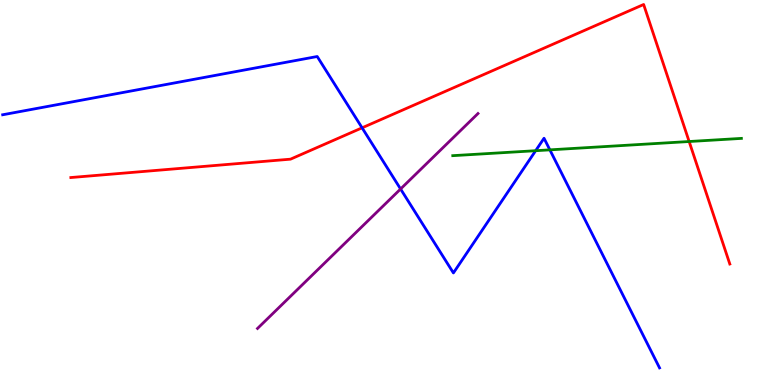[{'lines': ['blue', 'red'], 'intersections': [{'x': 4.67, 'y': 6.68}]}, {'lines': ['green', 'red'], 'intersections': [{'x': 8.89, 'y': 6.32}]}, {'lines': ['purple', 'red'], 'intersections': []}, {'lines': ['blue', 'green'], 'intersections': [{'x': 6.91, 'y': 6.09}, {'x': 7.1, 'y': 6.11}]}, {'lines': ['blue', 'purple'], 'intersections': [{'x': 5.17, 'y': 5.09}]}, {'lines': ['green', 'purple'], 'intersections': []}]